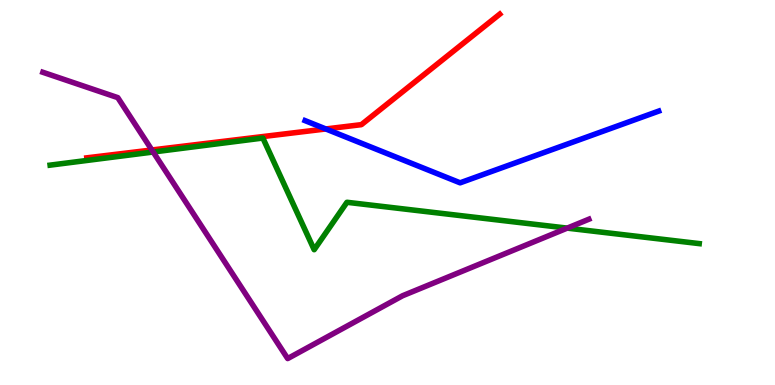[{'lines': ['blue', 'red'], 'intersections': [{'x': 4.2, 'y': 6.65}]}, {'lines': ['green', 'red'], 'intersections': []}, {'lines': ['purple', 'red'], 'intersections': [{'x': 1.96, 'y': 6.1}]}, {'lines': ['blue', 'green'], 'intersections': []}, {'lines': ['blue', 'purple'], 'intersections': []}, {'lines': ['green', 'purple'], 'intersections': [{'x': 1.98, 'y': 6.05}, {'x': 7.32, 'y': 4.07}]}]